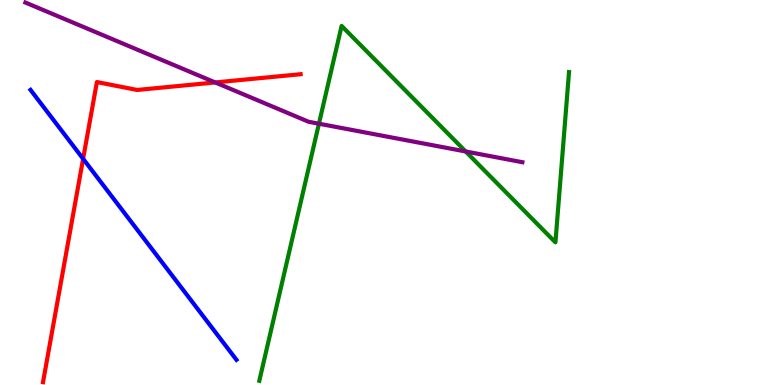[{'lines': ['blue', 'red'], 'intersections': [{'x': 1.07, 'y': 5.87}]}, {'lines': ['green', 'red'], 'intersections': []}, {'lines': ['purple', 'red'], 'intersections': [{'x': 2.78, 'y': 7.86}]}, {'lines': ['blue', 'green'], 'intersections': []}, {'lines': ['blue', 'purple'], 'intersections': []}, {'lines': ['green', 'purple'], 'intersections': [{'x': 4.12, 'y': 6.79}, {'x': 6.01, 'y': 6.07}]}]